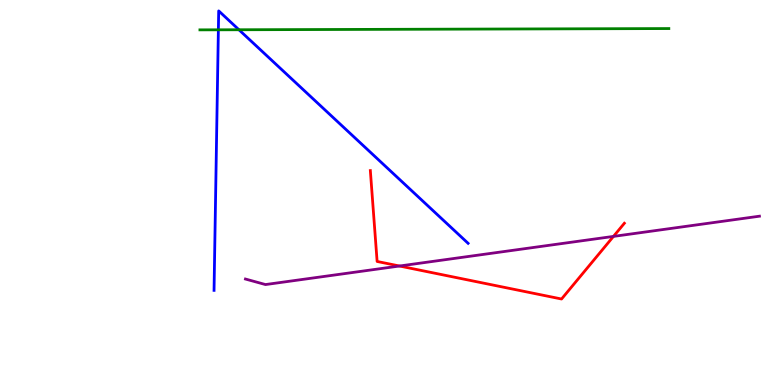[{'lines': ['blue', 'red'], 'intersections': []}, {'lines': ['green', 'red'], 'intersections': []}, {'lines': ['purple', 'red'], 'intersections': [{'x': 5.15, 'y': 3.09}, {'x': 7.92, 'y': 3.86}]}, {'lines': ['blue', 'green'], 'intersections': [{'x': 2.82, 'y': 9.23}, {'x': 3.08, 'y': 9.23}]}, {'lines': ['blue', 'purple'], 'intersections': []}, {'lines': ['green', 'purple'], 'intersections': []}]